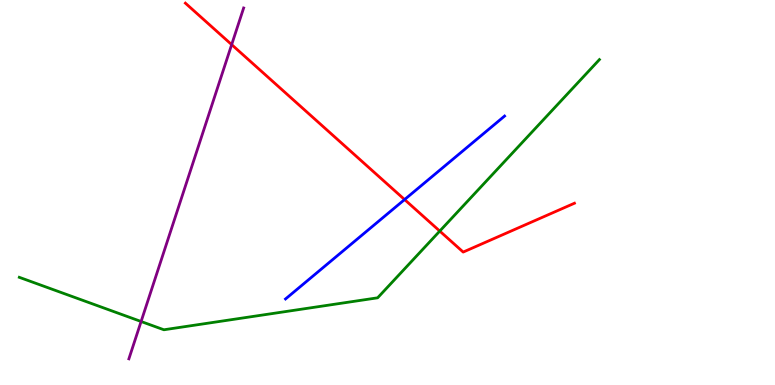[{'lines': ['blue', 'red'], 'intersections': [{'x': 5.22, 'y': 4.82}]}, {'lines': ['green', 'red'], 'intersections': [{'x': 5.67, 'y': 4.0}]}, {'lines': ['purple', 'red'], 'intersections': [{'x': 2.99, 'y': 8.84}]}, {'lines': ['blue', 'green'], 'intersections': []}, {'lines': ['blue', 'purple'], 'intersections': []}, {'lines': ['green', 'purple'], 'intersections': [{'x': 1.82, 'y': 1.65}]}]